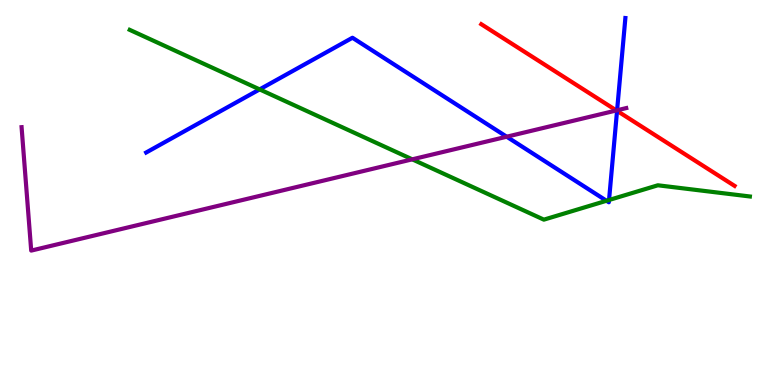[{'lines': ['blue', 'red'], 'intersections': [{'x': 7.96, 'y': 7.12}]}, {'lines': ['green', 'red'], 'intersections': []}, {'lines': ['purple', 'red'], 'intersections': [{'x': 7.95, 'y': 7.13}]}, {'lines': ['blue', 'green'], 'intersections': [{'x': 3.35, 'y': 7.68}, {'x': 7.83, 'y': 4.79}, {'x': 7.86, 'y': 4.81}]}, {'lines': ['blue', 'purple'], 'intersections': [{'x': 6.54, 'y': 6.45}, {'x': 7.96, 'y': 7.14}]}, {'lines': ['green', 'purple'], 'intersections': [{'x': 5.32, 'y': 5.86}]}]